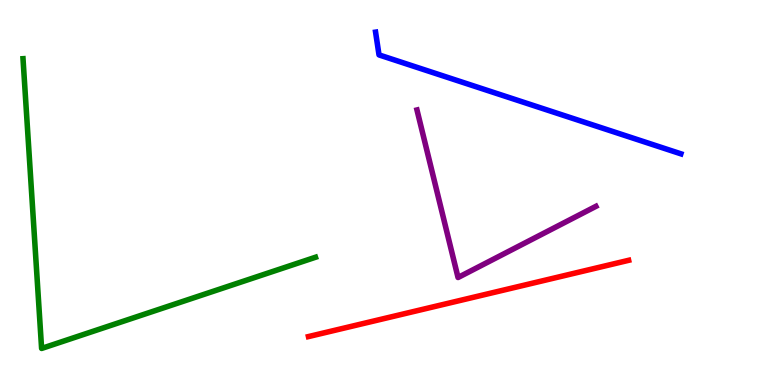[{'lines': ['blue', 'red'], 'intersections': []}, {'lines': ['green', 'red'], 'intersections': []}, {'lines': ['purple', 'red'], 'intersections': []}, {'lines': ['blue', 'green'], 'intersections': []}, {'lines': ['blue', 'purple'], 'intersections': []}, {'lines': ['green', 'purple'], 'intersections': []}]